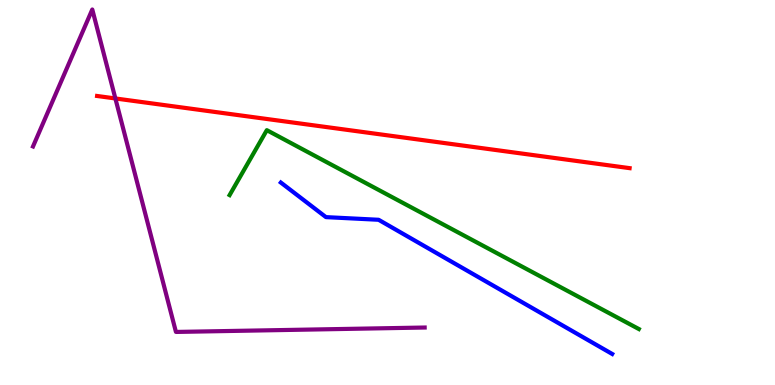[{'lines': ['blue', 'red'], 'intersections': []}, {'lines': ['green', 'red'], 'intersections': []}, {'lines': ['purple', 'red'], 'intersections': [{'x': 1.49, 'y': 7.44}]}, {'lines': ['blue', 'green'], 'intersections': []}, {'lines': ['blue', 'purple'], 'intersections': []}, {'lines': ['green', 'purple'], 'intersections': []}]